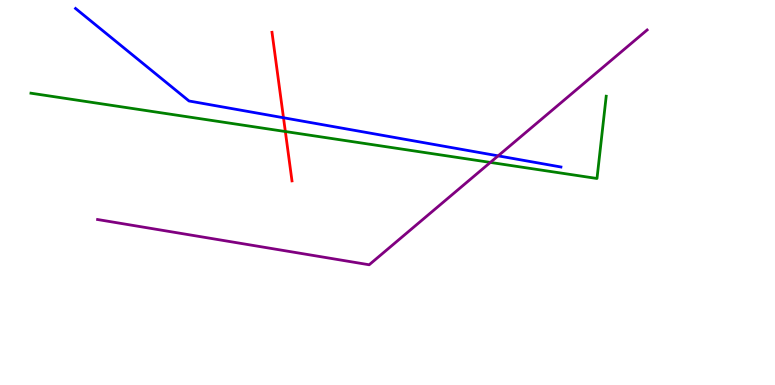[{'lines': ['blue', 'red'], 'intersections': [{'x': 3.66, 'y': 6.94}]}, {'lines': ['green', 'red'], 'intersections': [{'x': 3.68, 'y': 6.58}]}, {'lines': ['purple', 'red'], 'intersections': []}, {'lines': ['blue', 'green'], 'intersections': []}, {'lines': ['blue', 'purple'], 'intersections': [{'x': 6.43, 'y': 5.95}]}, {'lines': ['green', 'purple'], 'intersections': [{'x': 6.33, 'y': 5.78}]}]